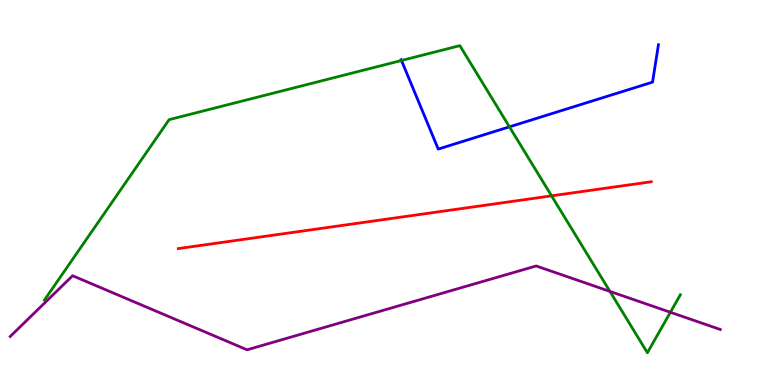[{'lines': ['blue', 'red'], 'intersections': []}, {'lines': ['green', 'red'], 'intersections': [{'x': 7.12, 'y': 4.91}]}, {'lines': ['purple', 'red'], 'intersections': []}, {'lines': ['blue', 'green'], 'intersections': [{'x': 5.18, 'y': 8.43}, {'x': 6.57, 'y': 6.71}]}, {'lines': ['blue', 'purple'], 'intersections': []}, {'lines': ['green', 'purple'], 'intersections': [{'x': 7.87, 'y': 2.43}, {'x': 8.65, 'y': 1.89}]}]